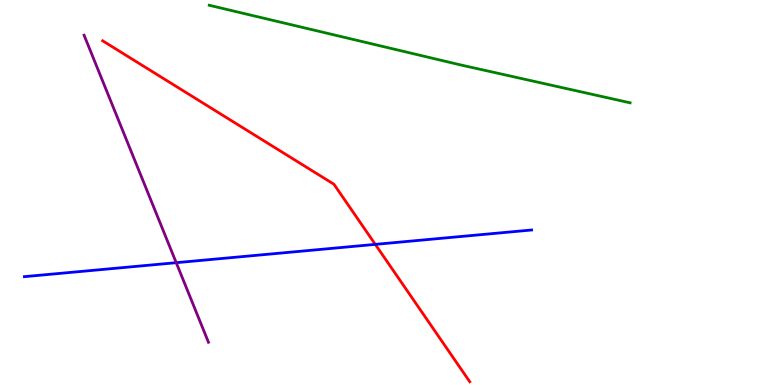[{'lines': ['blue', 'red'], 'intersections': [{'x': 4.84, 'y': 3.65}]}, {'lines': ['green', 'red'], 'intersections': []}, {'lines': ['purple', 'red'], 'intersections': []}, {'lines': ['blue', 'green'], 'intersections': []}, {'lines': ['blue', 'purple'], 'intersections': [{'x': 2.27, 'y': 3.18}]}, {'lines': ['green', 'purple'], 'intersections': []}]